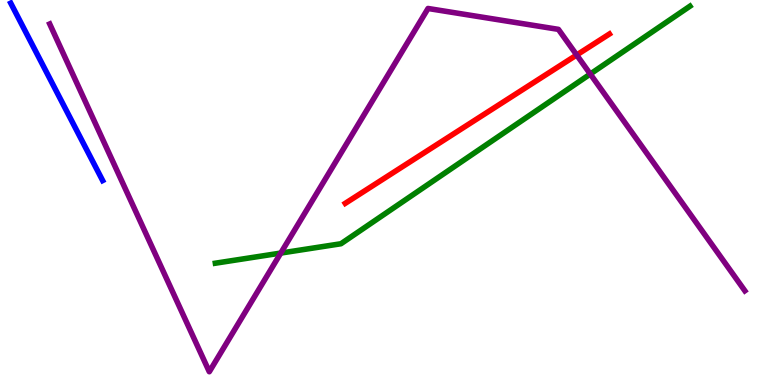[{'lines': ['blue', 'red'], 'intersections': []}, {'lines': ['green', 'red'], 'intersections': []}, {'lines': ['purple', 'red'], 'intersections': [{'x': 7.44, 'y': 8.57}]}, {'lines': ['blue', 'green'], 'intersections': []}, {'lines': ['blue', 'purple'], 'intersections': []}, {'lines': ['green', 'purple'], 'intersections': [{'x': 3.62, 'y': 3.43}, {'x': 7.62, 'y': 8.08}]}]